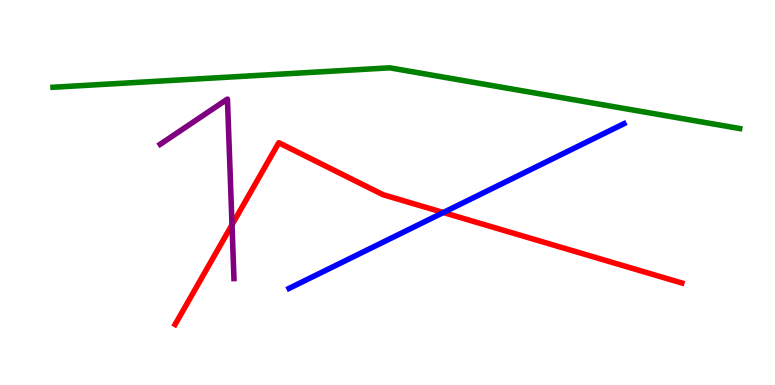[{'lines': ['blue', 'red'], 'intersections': [{'x': 5.72, 'y': 4.48}]}, {'lines': ['green', 'red'], 'intersections': []}, {'lines': ['purple', 'red'], 'intersections': [{'x': 2.99, 'y': 4.16}]}, {'lines': ['blue', 'green'], 'intersections': []}, {'lines': ['blue', 'purple'], 'intersections': []}, {'lines': ['green', 'purple'], 'intersections': []}]